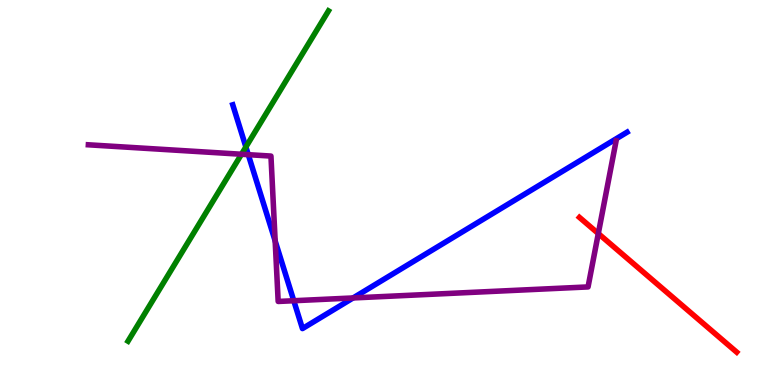[{'lines': ['blue', 'red'], 'intersections': []}, {'lines': ['green', 'red'], 'intersections': []}, {'lines': ['purple', 'red'], 'intersections': [{'x': 7.72, 'y': 3.93}]}, {'lines': ['blue', 'green'], 'intersections': [{'x': 3.17, 'y': 6.18}]}, {'lines': ['blue', 'purple'], 'intersections': [{'x': 3.2, 'y': 5.98}, {'x': 3.55, 'y': 3.74}, {'x': 3.79, 'y': 2.19}, {'x': 4.56, 'y': 2.26}]}, {'lines': ['green', 'purple'], 'intersections': [{'x': 3.12, 'y': 5.99}]}]